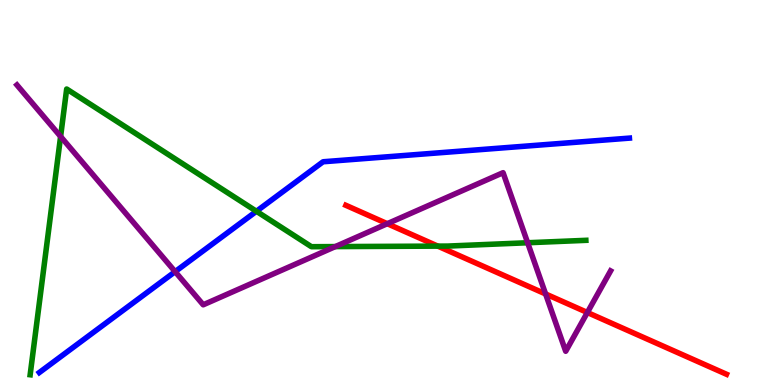[{'lines': ['blue', 'red'], 'intersections': []}, {'lines': ['green', 'red'], 'intersections': [{'x': 5.65, 'y': 3.61}]}, {'lines': ['purple', 'red'], 'intersections': [{'x': 5.0, 'y': 4.19}, {'x': 7.04, 'y': 2.36}, {'x': 7.58, 'y': 1.88}]}, {'lines': ['blue', 'green'], 'intersections': [{'x': 3.31, 'y': 4.51}]}, {'lines': ['blue', 'purple'], 'intersections': [{'x': 2.26, 'y': 2.94}]}, {'lines': ['green', 'purple'], 'intersections': [{'x': 0.782, 'y': 6.45}, {'x': 4.33, 'y': 3.6}, {'x': 6.81, 'y': 3.69}]}]